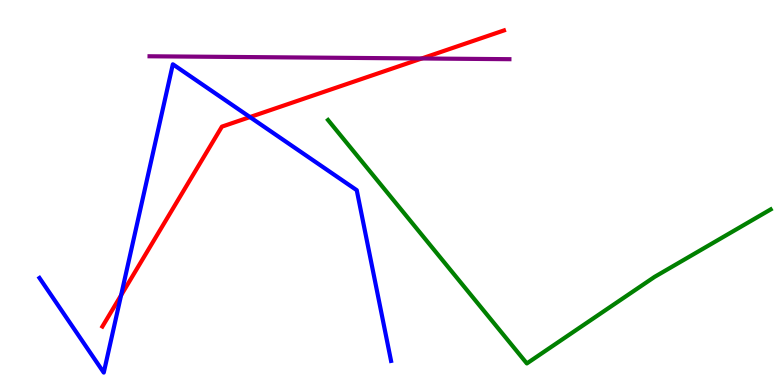[{'lines': ['blue', 'red'], 'intersections': [{'x': 1.56, 'y': 2.33}, {'x': 3.23, 'y': 6.96}]}, {'lines': ['green', 'red'], 'intersections': []}, {'lines': ['purple', 'red'], 'intersections': [{'x': 5.44, 'y': 8.48}]}, {'lines': ['blue', 'green'], 'intersections': []}, {'lines': ['blue', 'purple'], 'intersections': []}, {'lines': ['green', 'purple'], 'intersections': []}]